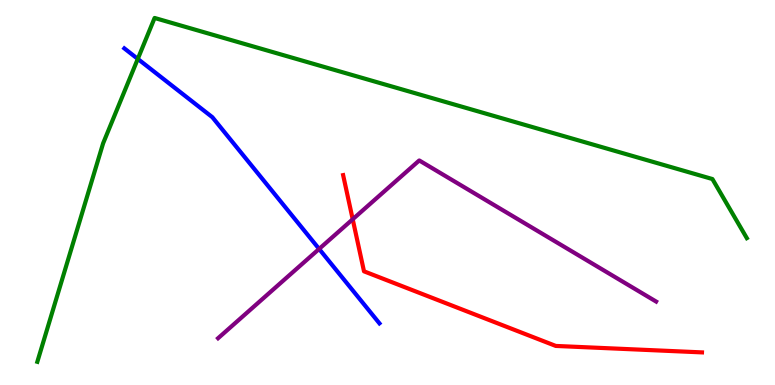[{'lines': ['blue', 'red'], 'intersections': []}, {'lines': ['green', 'red'], 'intersections': []}, {'lines': ['purple', 'red'], 'intersections': [{'x': 4.55, 'y': 4.3}]}, {'lines': ['blue', 'green'], 'intersections': [{'x': 1.78, 'y': 8.47}]}, {'lines': ['blue', 'purple'], 'intersections': [{'x': 4.12, 'y': 3.53}]}, {'lines': ['green', 'purple'], 'intersections': []}]